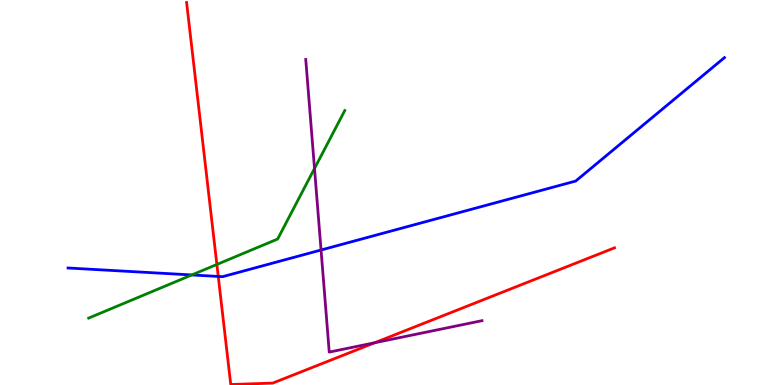[{'lines': ['blue', 'red'], 'intersections': [{'x': 2.82, 'y': 2.82}]}, {'lines': ['green', 'red'], 'intersections': [{'x': 2.8, 'y': 3.13}]}, {'lines': ['purple', 'red'], 'intersections': [{'x': 4.84, 'y': 1.1}]}, {'lines': ['blue', 'green'], 'intersections': [{'x': 2.47, 'y': 2.86}]}, {'lines': ['blue', 'purple'], 'intersections': [{'x': 4.14, 'y': 3.51}]}, {'lines': ['green', 'purple'], 'intersections': [{'x': 4.06, 'y': 5.62}]}]